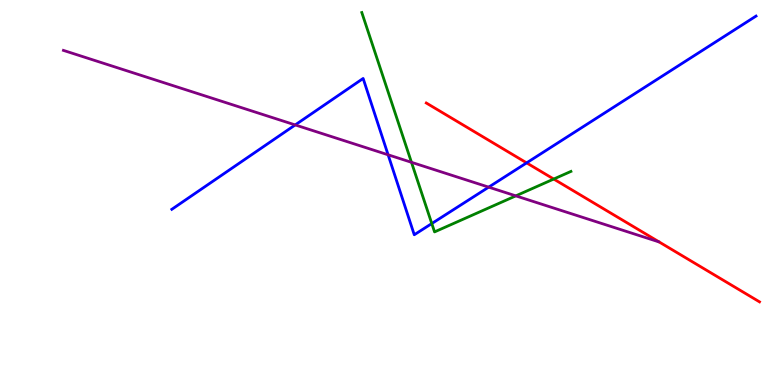[{'lines': ['blue', 'red'], 'intersections': [{'x': 6.8, 'y': 5.77}]}, {'lines': ['green', 'red'], 'intersections': [{'x': 7.14, 'y': 5.35}]}, {'lines': ['purple', 'red'], 'intersections': []}, {'lines': ['blue', 'green'], 'intersections': [{'x': 5.57, 'y': 4.19}]}, {'lines': ['blue', 'purple'], 'intersections': [{'x': 3.81, 'y': 6.76}, {'x': 5.01, 'y': 5.98}, {'x': 6.31, 'y': 5.14}]}, {'lines': ['green', 'purple'], 'intersections': [{'x': 5.31, 'y': 5.78}, {'x': 6.66, 'y': 4.91}]}]